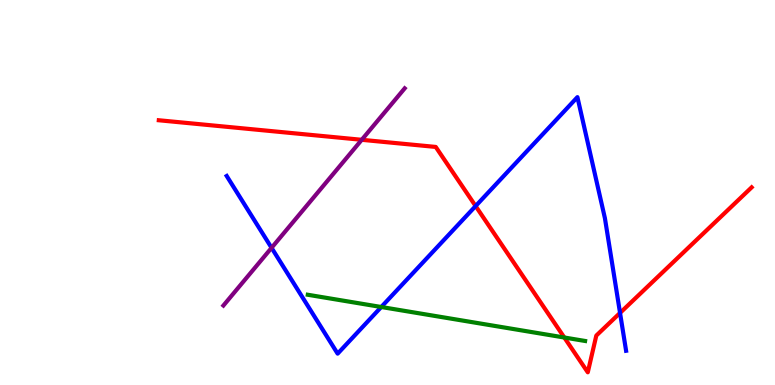[{'lines': ['blue', 'red'], 'intersections': [{'x': 6.14, 'y': 4.65}, {'x': 8.0, 'y': 1.87}]}, {'lines': ['green', 'red'], 'intersections': [{'x': 7.28, 'y': 1.23}]}, {'lines': ['purple', 'red'], 'intersections': [{'x': 4.67, 'y': 6.37}]}, {'lines': ['blue', 'green'], 'intersections': [{'x': 4.92, 'y': 2.03}]}, {'lines': ['blue', 'purple'], 'intersections': [{'x': 3.5, 'y': 3.56}]}, {'lines': ['green', 'purple'], 'intersections': []}]